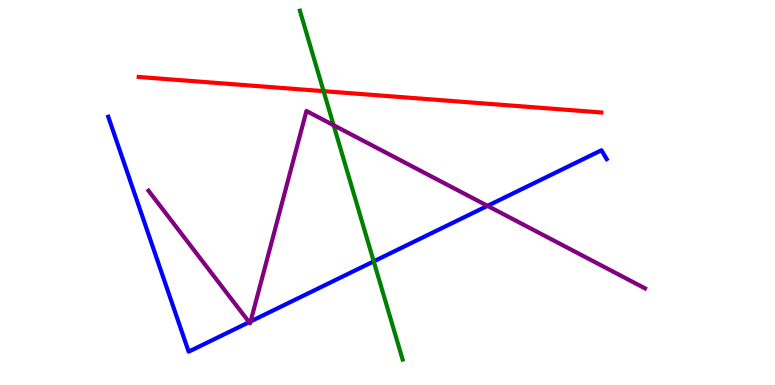[{'lines': ['blue', 'red'], 'intersections': []}, {'lines': ['green', 'red'], 'intersections': [{'x': 4.18, 'y': 7.63}]}, {'lines': ['purple', 'red'], 'intersections': []}, {'lines': ['blue', 'green'], 'intersections': [{'x': 4.82, 'y': 3.21}]}, {'lines': ['blue', 'purple'], 'intersections': [{'x': 3.21, 'y': 1.63}, {'x': 3.23, 'y': 1.65}, {'x': 6.29, 'y': 4.65}]}, {'lines': ['green', 'purple'], 'intersections': [{'x': 4.3, 'y': 6.75}]}]